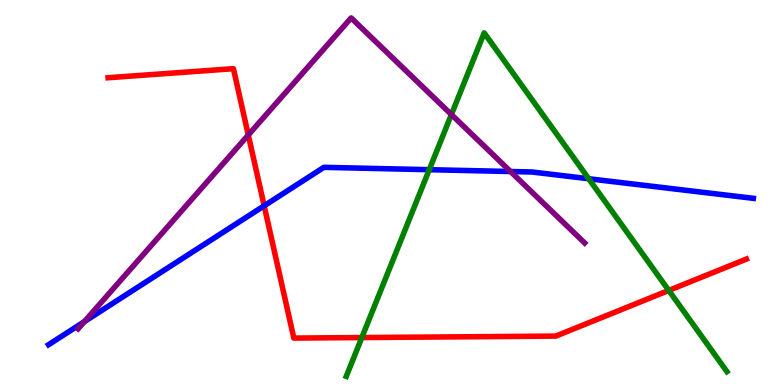[{'lines': ['blue', 'red'], 'intersections': [{'x': 3.41, 'y': 4.65}]}, {'lines': ['green', 'red'], 'intersections': [{'x': 4.67, 'y': 1.23}, {'x': 8.63, 'y': 2.46}]}, {'lines': ['purple', 'red'], 'intersections': [{'x': 3.2, 'y': 6.49}]}, {'lines': ['blue', 'green'], 'intersections': [{'x': 5.54, 'y': 5.59}, {'x': 7.6, 'y': 5.36}]}, {'lines': ['blue', 'purple'], 'intersections': [{'x': 1.09, 'y': 1.65}, {'x': 6.59, 'y': 5.55}]}, {'lines': ['green', 'purple'], 'intersections': [{'x': 5.82, 'y': 7.02}]}]